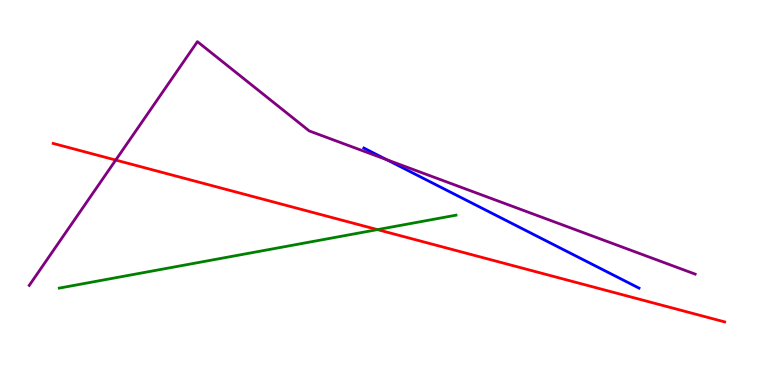[{'lines': ['blue', 'red'], 'intersections': []}, {'lines': ['green', 'red'], 'intersections': [{'x': 4.87, 'y': 4.04}]}, {'lines': ['purple', 'red'], 'intersections': [{'x': 1.49, 'y': 5.84}]}, {'lines': ['blue', 'green'], 'intersections': []}, {'lines': ['blue', 'purple'], 'intersections': [{'x': 4.99, 'y': 5.85}]}, {'lines': ['green', 'purple'], 'intersections': []}]